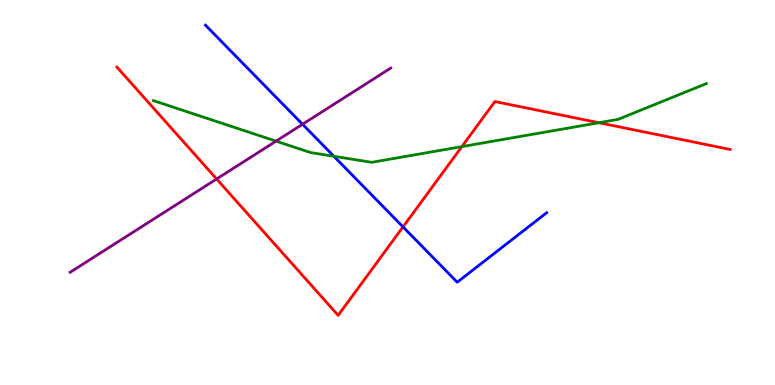[{'lines': ['blue', 'red'], 'intersections': [{'x': 5.2, 'y': 4.11}]}, {'lines': ['green', 'red'], 'intersections': [{'x': 5.96, 'y': 6.19}, {'x': 7.73, 'y': 6.81}]}, {'lines': ['purple', 'red'], 'intersections': [{'x': 2.8, 'y': 5.35}]}, {'lines': ['blue', 'green'], 'intersections': [{'x': 4.31, 'y': 5.94}]}, {'lines': ['blue', 'purple'], 'intersections': [{'x': 3.9, 'y': 6.77}]}, {'lines': ['green', 'purple'], 'intersections': [{'x': 3.56, 'y': 6.33}]}]